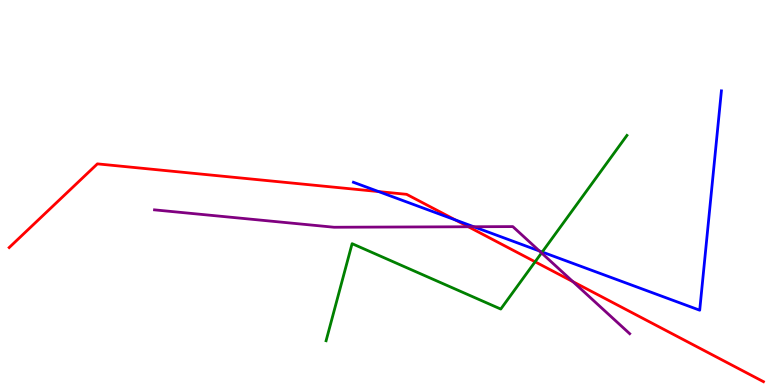[{'lines': ['blue', 'red'], 'intersections': [{'x': 4.89, 'y': 5.02}, {'x': 5.88, 'y': 4.29}]}, {'lines': ['green', 'red'], 'intersections': [{'x': 6.9, 'y': 3.2}]}, {'lines': ['purple', 'red'], 'intersections': [{'x': 6.04, 'y': 4.11}, {'x': 7.39, 'y': 2.69}]}, {'lines': ['blue', 'green'], 'intersections': [{'x': 7.0, 'y': 3.45}]}, {'lines': ['blue', 'purple'], 'intersections': [{'x': 6.11, 'y': 4.11}, {'x': 6.96, 'y': 3.48}]}, {'lines': ['green', 'purple'], 'intersections': [{'x': 6.99, 'y': 3.43}]}]